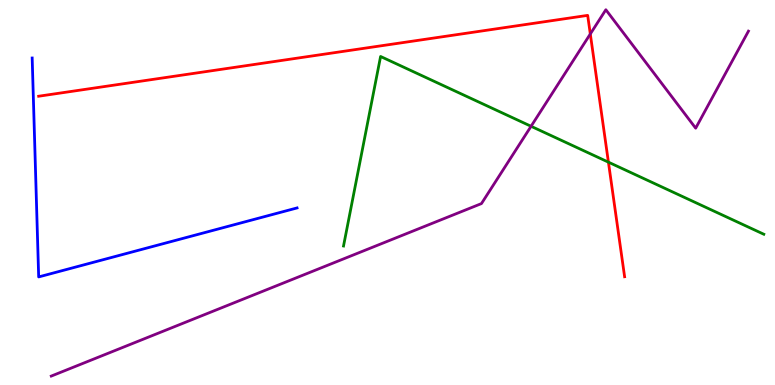[{'lines': ['blue', 'red'], 'intersections': []}, {'lines': ['green', 'red'], 'intersections': [{'x': 7.85, 'y': 5.79}]}, {'lines': ['purple', 'red'], 'intersections': [{'x': 7.62, 'y': 9.12}]}, {'lines': ['blue', 'green'], 'intersections': []}, {'lines': ['blue', 'purple'], 'intersections': []}, {'lines': ['green', 'purple'], 'intersections': [{'x': 6.85, 'y': 6.72}]}]